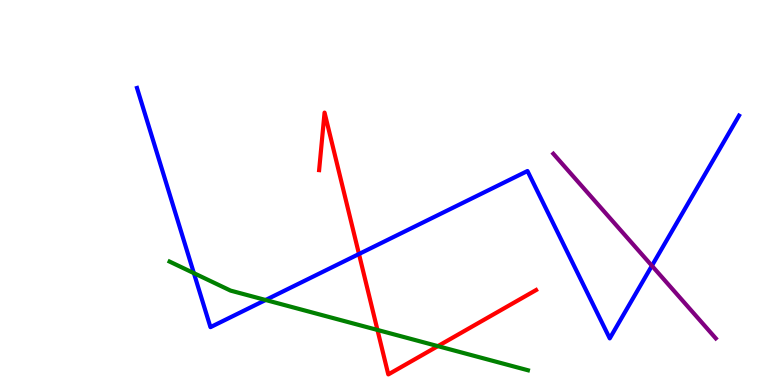[{'lines': ['blue', 'red'], 'intersections': [{'x': 4.63, 'y': 3.4}]}, {'lines': ['green', 'red'], 'intersections': [{'x': 4.87, 'y': 1.43}, {'x': 5.65, 'y': 1.01}]}, {'lines': ['purple', 'red'], 'intersections': []}, {'lines': ['blue', 'green'], 'intersections': [{'x': 2.5, 'y': 2.91}, {'x': 3.43, 'y': 2.21}]}, {'lines': ['blue', 'purple'], 'intersections': [{'x': 8.41, 'y': 3.1}]}, {'lines': ['green', 'purple'], 'intersections': []}]